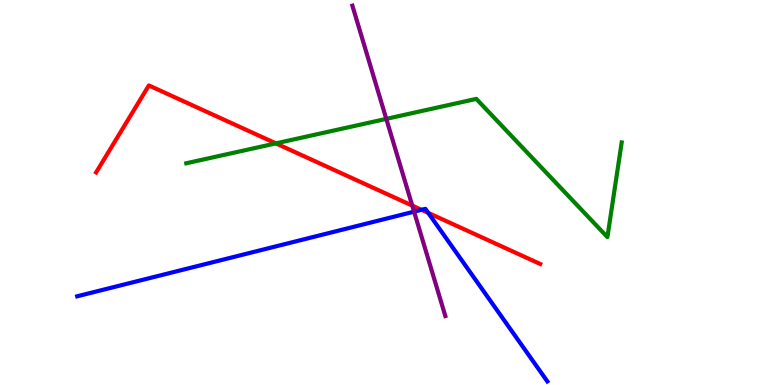[{'lines': ['blue', 'red'], 'intersections': [{'x': 5.44, 'y': 4.55}, {'x': 5.53, 'y': 4.47}]}, {'lines': ['green', 'red'], 'intersections': [{'x': 3.56, 'y': 6.28}]}, {'lines': ['purple', 'red'], 'intersections': [{'x': 5.32, 'y': 4.66}]}, {'lines': ['blue', 'green'], 'intersections': []}, {'lines': ['blue', 'purple'], 'intersections': [{'x': 5.34, 'y': 4.5}]}, {'lines': ['green', 'purple'], 'intersections': [{'x': 4.98, 'y': 6.91}]}]